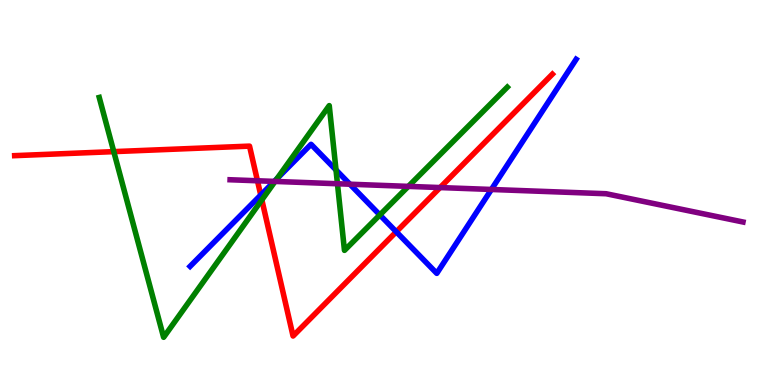[{'lines': ['blue', 'red'], 'intersections': [{'x': 3.36, 'y': 4.93}, {'x': 5.11, 'y': 3.98}]}, {'lines': ['green', 'red'], 'intersections': [{'x': 1.47, 'y': 6.06}, {'x': 3.38, 'y': 4.81}]}, {'lines': ['purple', 'red'], 'intersections': [{'x': 3.32, 'y': 5.3}, {'x': 5.68, 'y': 5.13}]}, {'lines': ['blue', 'green'], 'intersections': [{'x': 3.58, 'y': 5.36}, {'x': 4.34, 'y': 5.59}, {'x': 4.9, 'y': 4.42}]}, {'lines': ['blue', 'purple'], 'intersections': [{'x': 3.54, 'y': 5.29}, {'x': 4.51, 'y': 5.22}, {'x': 6.34, 'y': 5.08}]}, {'lines': ['green', 'purple'], 'intersections': [{'x': 3.55, 'y': 5.29}, {'x': 4.35, 'y': 5.23}, {'x': 5.27, 'y': 5.16}]}]